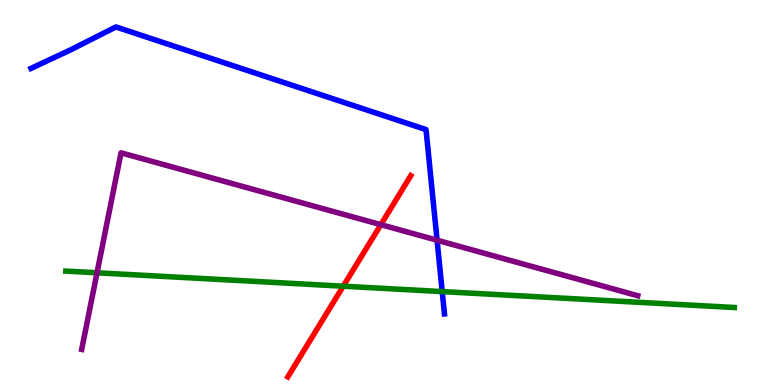[{'lines': ['blue', 'red'], 'intersections': []}, {'lines': ['green', 'red'], 'intersections': [{'x': 4.43, 'y': 2.57}]}, {'lines': ['purple', 'red'], 'intersections': [{'x': 4.91, 'y': 4.16}]}, {'lines': ['blue', 'green'], 'intersections': [{'x': 5.71, 'y': 2.43}]}, {'lines': ['blue', 'purple'], 'intersections': [{'x': 5.64, 'y': 3.76}]}, {'lines': ['green', 'purple'], 'intersections': [{'x': 1.25, 'y': 2.91}]}]